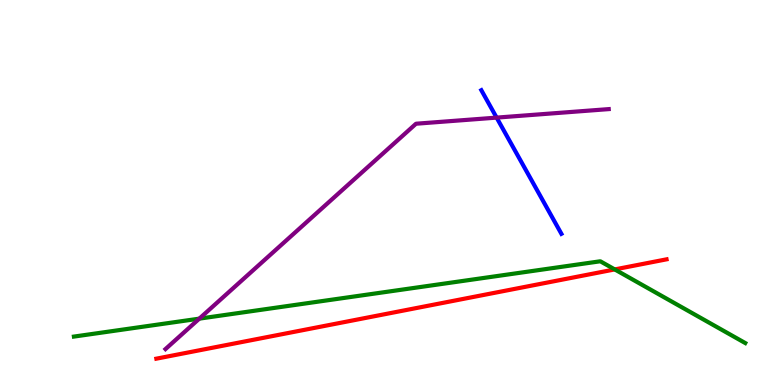[{'lines': ['blue', 'red'], 'intersections': []}, {'lines': ['green', 'red'], 'intersections': [{'x': 7.93, 'y': 3.0}]}, {'lines': ['purple', 'red'], 'intersections': []}, {'lines': ['blue', 'green'], 'intersections': []}, {'lines': ['blue', 'purple'], 'intersections': [{'x': 6.41, 'y': 6.95}]}, {'lines': ['green', 'purple'], 'intersections': [{'x': 2.57, 'y': 1.72}]}]